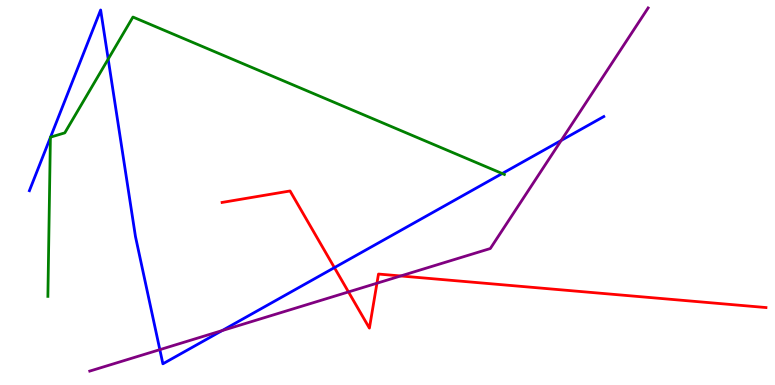[{'lines': ['blue', 'red'], 'intersections': [{'x': 4.31, 'y': 3.05}]}, {'lines': ['green', 'red'], 'intersections': []}, {'lines': ['purple', 'red'], 'intersections': [{'x': 4.5, 'y': 2.42}, {'x': 4.86, 'y': 2.64}, {'x': 5.17, 'y': 2.83}]}, {'lines': ['blue', 'green'], 'intersections': [{'x': 0.65, 'y': 6.43}, {'x': 0.652, 'y': 6.44}, {'x': 1.4, 'y': 8.46}, {'x': 6.48, 'y': 5.49}]}, {'lines': ['blue', 'purple'], 'intersections': [{'x': 2.06, 'y': 0.918}, {'x': 2.87, 'y': 1.41}, {'x': 7.24, 'y': 6.35}]}, {'lines': ['green', 'purple'], 'intersections': []}]